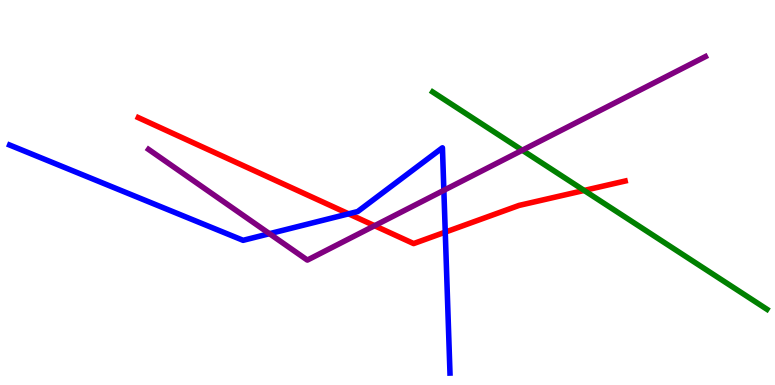[{'lines': ['blue', 'red'], 'intersections': [{'x': 4.5, 'y': 4.45}, {'x': 5.75, 'y': 3.97}]}, {'lines': ['green', 'red'], 'intersections': [{'x': 7.54, 'y': 5.05}]}, {'lines': ['purple', 'red'], 'intersections': [{'x': 4.83, 'y': 4.14}]}, {'lines': ['blue', 'green'], 'intersections': []}, {'lines': ['blue', 'purple'], 'intersections': [{'x': 3.48, 'y': 3.93}, {'x': 5.73, 'y': 5.06}]}, {'lines': ['green', 'purple'], 'intersections': [{'x': 6.74, 'y': 6.1}]}]